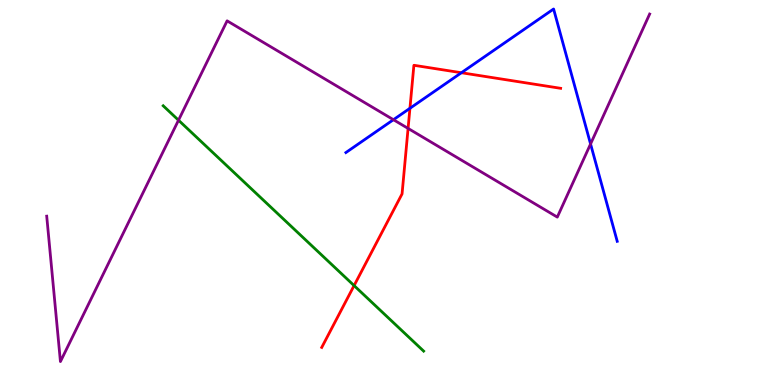[{'lines': ['blue', 'red'], 'intersections': [{'x': 5.29, 'y': 7.19}, {'x': 5.95, 'y': 8.11}]}, {'lines': ['green', 'red'], 'intersections': [{'x': 4.57, 'y': 2.58}]}, {'lines': ['purple', 'red'], 'intersections': [{'x': 5.27, 'y': 6.66}]}, {'lines': ['blue', 'green'], 'intersections': []}, {'lines': ['blue', 'purple'], 'intersections': [{'x': 5.08, 'y': 6.89}, {'x': 7.62, 'y': 6.26}]}, {'lines': ['green', 'purple'], 'intersections': [{'x': 2.3, 'y': 6.88}]}]